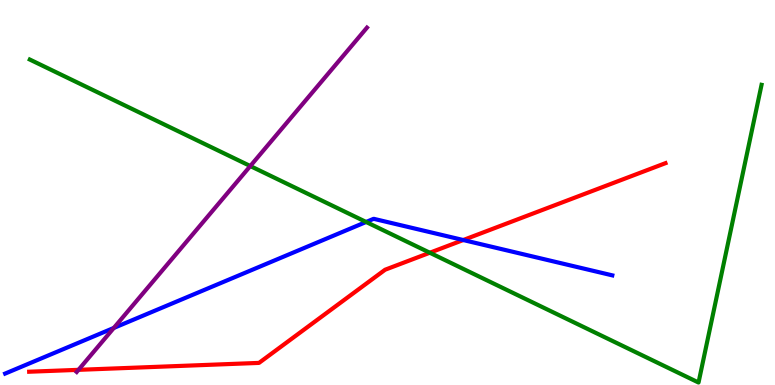[{'lines': ['blue', 'red'], 'intersections': [{'x': 5.98, 'y': 3.77}]}, {'lines': ['green', 'red'], 'intersections': [{'x': 5.55, 'y': 3.44}]}, {'lines': ['purple', 'red'], 'intersections': [{'x': 1.01, 'y': 0.394}]}, {'lines': ['blue', 'green'], 'intersections': [{'x': 4.72, 'y': 4.23}]}, {'lines': ['blue', 'purple'], 'intersections': [{'x': 1.47, 'y': 1.48}]}, {'lines': ['green', 'purple'], 'intersections': [{'x': 3.23, 'y': 5.69}]}]